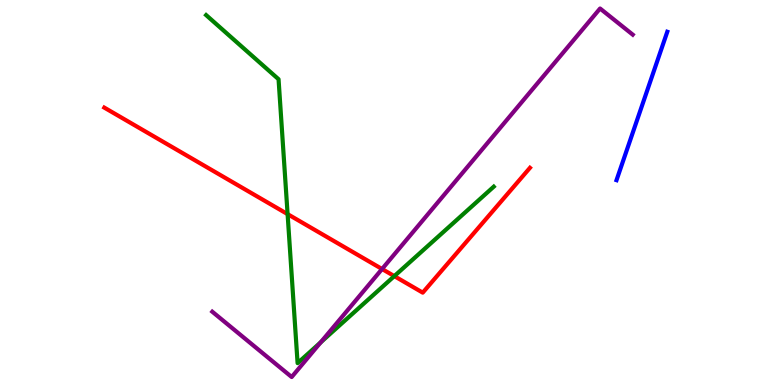[{'lines': ['blue', 'red'], 'intersections': []}, {'lines': ['green', 'red'], 'intersections': [{'x': 3.71, 'y': 4.44}, {'x': 5.09, 'y': 2.83}]}, {'lines': ['purple', 'red'], 'intersections': [{'x': 4.93, 'y': 3.01}]}, {'lines': ['blue', 'green'], 'intersections': []}, {'lines': ['blue', 'purple'], 'intersections': []}, {'lines': ['green', 'purple'], 'intersections': [{'x': 4.14, 'y': 1.11}]}]